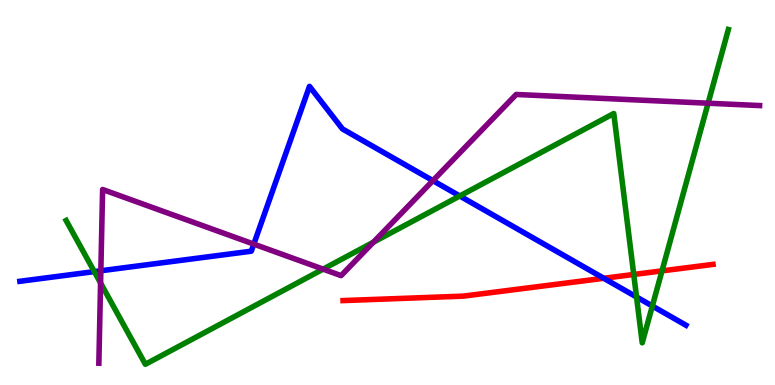[{'lines': ['blue', 'red'], 'intersections': [{'x': 7.79, 'y': 2.77}]}, {'lines': ['green', 'red'], 'intersections': [{'x': 8.18, 'y': 2.87}, {'x': 8.54, 'y': 2.96}]}, {'lines': ['purple', 'red'], 'intersections': []}, {'lines': ['blue', 'green'], 'intersections': [{'x': 1.22, 'y': 2.95}, {'x': 5.93, 'y': 4.91}, {'x': 8.21, 'y': 2.29}, {'x': 8.42, 'y': 2.05}]}, {'lines': ['blue', 'purple'], 'intersections': [{'x': 1.3, 'y': 2.97}, {'x': 3.27, 'y': 3.66}, {'x': 5.59, 'y': 5.31}]}, {'lines': ['green', 'purple'], 'intersections': [{'x': 1.3, 'y': 2.65}, {'x': 4.17, 'y': 3.01}, {'x': 4.82, 'y': 3.71}, {'x': 9.14, 'y': 7.32}]}]